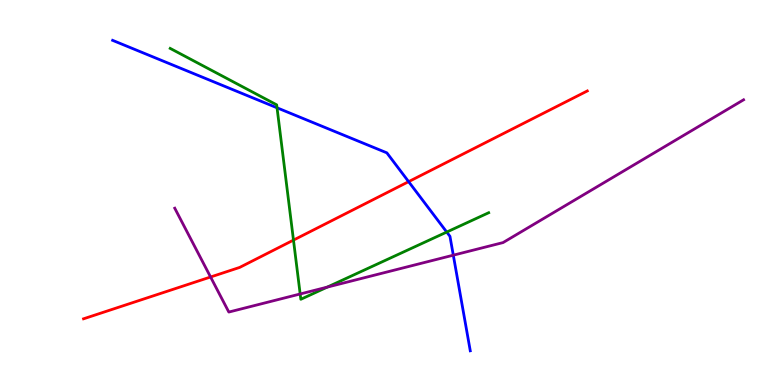[{'lines': ['blue', 'red'], 'intersections': [{'x': 5.27, 'y': 5.28}]}, {'lines': ['green', 'red'], 'intersections': [{'x': 3.79, 'y': 3.76}]}, {'lines': ['purple', 'red'], 'intersections': [{'x': 2.72, 'y': 2.81}]}, {'lines': ['blue', 'green'], 'intersections': [{'x': 3.57, 'y': 7.2}, {'x': 5.76, 'y': 3.97}]}, {'lines': ['blue', 'purple'], 'intersections': [{'x': 5.85, 'y': 3.37}]}, {'lines': ['green', 'purple'], 'intersections': [{'x': 3.87, 'y': 2.36}, {'x': 4.22, 'y': 2.54}]}]